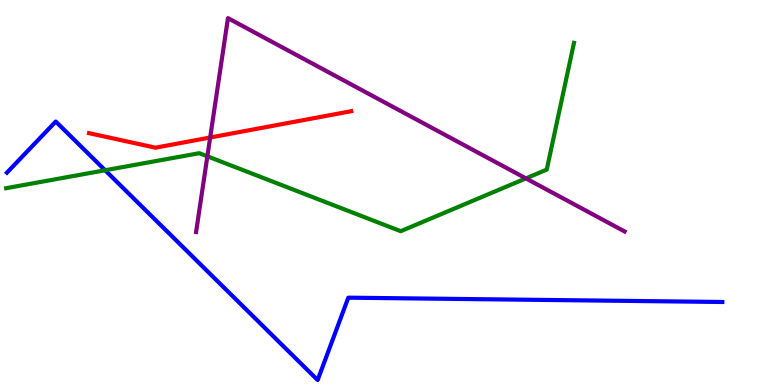[{'lines': ['blue', 'red'], 'intersections': []}, {'lines': ['green', 'red'], 'intersections': []}, {'lines': ['purple', 'red'], 'intersections': [{'x': 2.71, 'y': 6.43}]}, {'lines': ['blue', 'green'], 'intersections': [{'x': 1.36, 'y': 5.58}]}, {'lines': ['blue', 'purple'], 'intersections': []}, {'lines': ['green', 'purple'], 'intersections': [{'x': 2.68, 'y': 5.94}, {'x': 6.79, 'y': 5.37}]}]